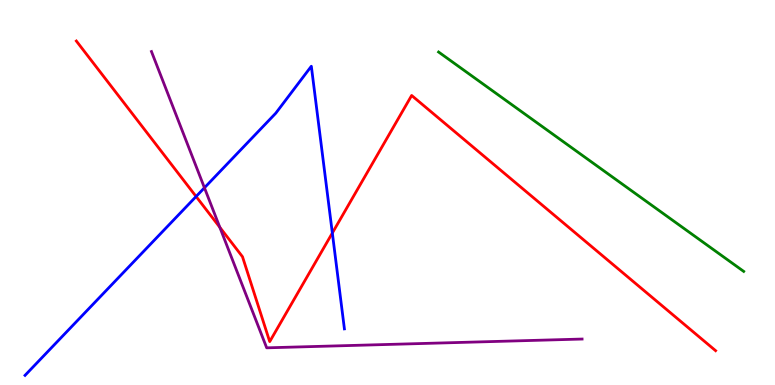[{'lines': ['blue', 'red'], 'intersections': [{'x': 2.53, 'y': 4.9}, {'x': 4.29, 'y': 3.95}]}, {'lines': ['green', 'red'], 'intersections': []}, {'lines': ['purple', 'red'], 'intersections': [{'x': 2.84, 'y': 4.1}]}, {'lines': ['blue', 'green'], 'intersections': []}, {'lines': ['blue', 'purple'], 'intersections': [{'x': 2.64, 'y': 5.12}]}, {'lines': ['green', 'purple'], 'intersections': []}]